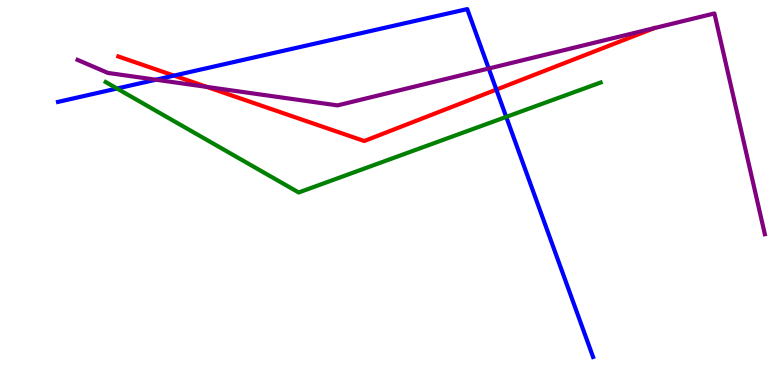[{'lines': ['blue', 'red'], 'intersections': [{'x': 2.24, 'y': 8.04}, {'x': 6.4, 'y': 7.67}]}, {'lines': ['green', 'red'], 'intersections': []}, {'lines': ['purple', 'red'], 'intersections': [{'x': 2.67, 'y': 7.74}]}, {'lines': ['blue', 'green'], 'intersections': [{'x': 1.51, 'y': 7.7}, {'x': 6.53, 'y': 6.96}]}, {'lines': ['blue', 'purple'], 'intersections': [{'x': 2.01, 'y': 7.93}, {'x': 6.31, 'y': 8.22}]}, {'lines': ['green', 'purple'], 'intersections': []}]